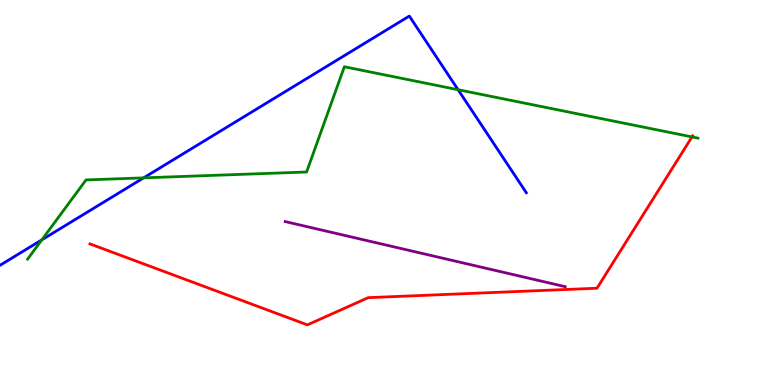[{'lines': ['blue', 'red'], 'intersections': []}, {'lines': ['green', 'red'], 'intersections': [{'x': 8.93, 'y': 6.44}]}, {'lines': ['purple', 'red'], 'intersections': []}, {'lines': ['blue', 'green'], 'intersections': [{'x': 0.54, 'y': 3.77}, {'x': 1.85, 'y': 5.38}, {'x': 5.91, 'y': 7.67}]}, {'lines': ['blue', 'purple'], 'intersections': []}, {'lines': ['green', 'purple'], 'intersections': []}]